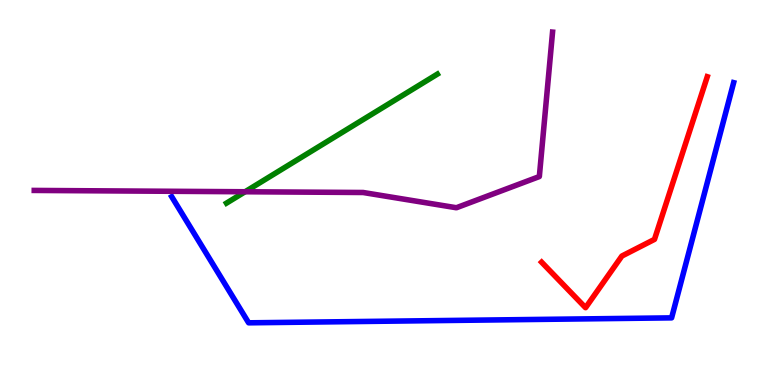[{'lines': ['blue', 'red'], 'intersections': []}, {'lines': ['green', 'red'], 'intersections': []}, {'lines': ['purple', 'red'], 'intersections': []}, {'lines': ['blue', 'green'], 'intersections': []}, {'lines': ['blue', 'purple'], 'intersections': []}, {'lines': ['green', 'purple'], 'intersections': [{'x': 3.16, 'y': 5.02}]}]